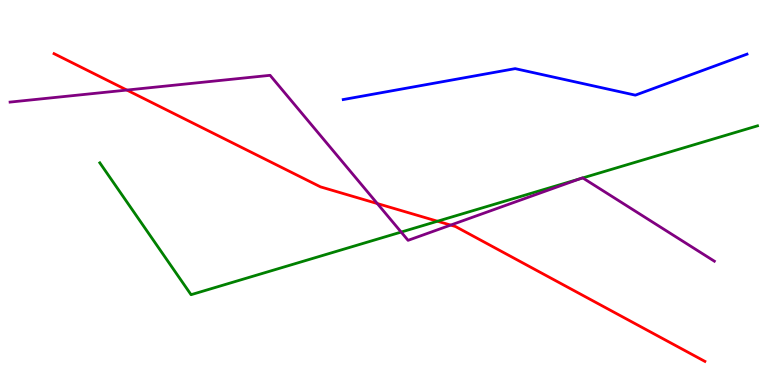[{'lines': ['blue', 'red'], 'intersections': []}, {'lines': ['green', 'red'], 'intersections': [{'x': 5.65, 'y': 4.25}]}, {'lines': ['purple', 'red'], 'intersections': [{'x': 1.64, 'y': 7.66}, {'x': 4.87, 'y': 4.71}, {'x': 5.81, 'y': 4.15}]}, {'lines': ['blue', 'green'], 'intersections': []}, {'lines': ['blue', 'purple'], 'intersections': []}, {'lines': ['green', 'purple'], 'intersections': [{'x': 5.18, 'y': 3.97}, {'x': 7.48, 'y': 5.36}, {'x': 7.52, 'y': 5.38}]}]